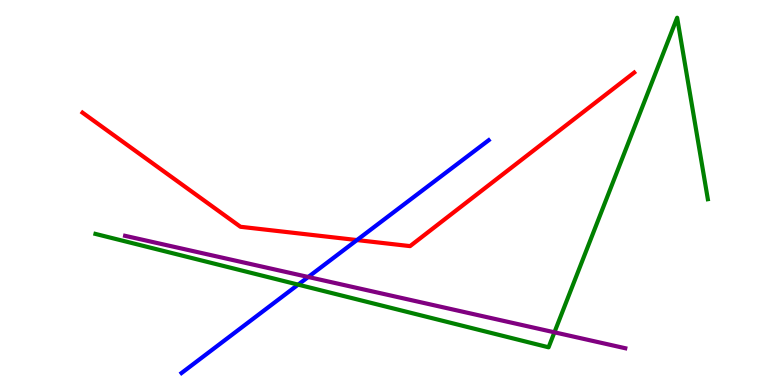[{'lines': ['blue', 'red'], 'intersections': [{'x': 4.61, 'y': 3.76}]}, {'lines': ['green', 'red'], 'intersections': []}, {'lines': ['purple', 'red'], 'intersections': []}, {'lines': ['blue', 'green'], 'intersections': [{'x': 3.85, 'y': 2.61}]}, {'lines': ['blue', 'purple'], 'intersections': [{'x': 3.98, 'y': 2.81}]}, {'lines': ['green', 'purple'], 'intersections': [{'x': 7.15, 'y': 1.37}]}]